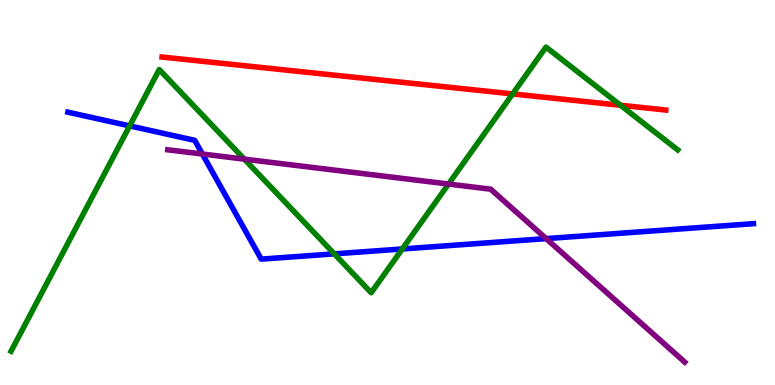[{'lines': ['blue', 'red'], 'intersections': []}, {'lines': ['green', 'red'], 'intersections': [{'x': 6.61, 'y': 7.56}, {'x': 8.01, 'y': 7.27}]}, {'lines': ['purple', 'red'], 'intersections': []}, {'lines': ['blue', 'green'], 'intersections': [{'x': 1.67, 'y': 6.73}, {'x': 4.31, 'y': 3.41}, {'x': 5.19, 'y': 3.53}]}, {'lines': ['blue', 'purple'], 'intersections': [{'x': 2.61, 'y': 6.0}, {'x': 7.05, 'y': 3.8}]}, {'lines': ['green', 'purple'], 'intersections': [{'x': 3.15, 'y': 5.87}, {'x': 5.79, 'y': 5.22}]}]